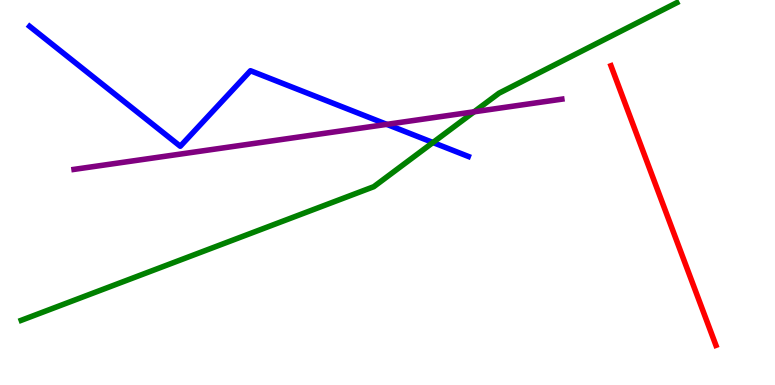[{'lines': ['blue', 'red'], 'intersections': []}, {'lines': ['green', 'red'], 'intersections': []}, {'lines': ['purple', 'red'], 'intersections': []}, {'lines': ['blue', 'green'], 'intersections': [{'x': 5.59, 'y': 6.3}]}, {'lines': ['blue', 'purple'], 'intersections': [{'x': 4.99, 'y': 6.77}]}, {'lines': ['green', 'purple'], 'intersections': [{'x': 6.12, 'y': 7.1}]}]